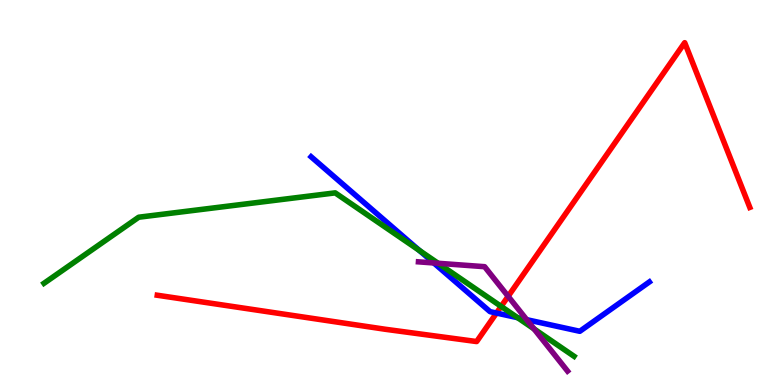[{'lines': ['blue', 'red'], 'intersections': [{'x': 6.41, 'y': 1.87}]}, {'lines': ['green', 'red'], 'intersections': [{'x': 6.47, 'y': 2.04}]}, {'lines': ['purple', 'red'], 'intersections': [{'x': 6.56, 'y': 2.3}]}, {'lines': ['blue', 'green'], 'intersections': [{'x': 5.41, 'y': 3.5}, {'x': 6.68, 'y': 1.75}]}, {'lines': ['blue', 'purple'], 'intersections': [{'x': 5.6, 'y': 3.17}, {'x': 6.8, 'y': 1.7}]}, {'lines': ['green', 'purple'], 'intersections': [{'x': 5.65, 'y': 3.16}, {'x': 6.89, 'y': 1.46}]}]